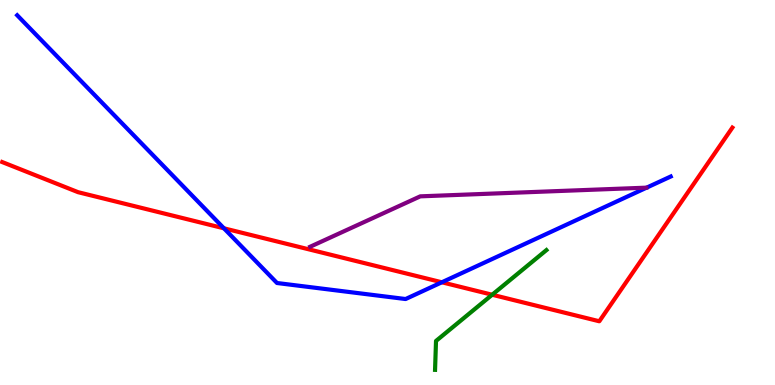[{'lines': ['blue', 'red'], 'intersections': [{'x': 2.89, 'y': 4.07}, {'x': 5.7, 'y': 2.67}]}, {'lines': ['green', 'red'], 'intersections': [{'x': 6.35, 'y': 2.34}]}, {'lines': ['purple', 'red'], 'intersections': []}, {'lines': ['blue', 'green'], 'intersections': []}, {'lines': ['blue', 'purple'], 'intersections': []}, {'lines': ['green', 'purple'], 'intersections': []}]